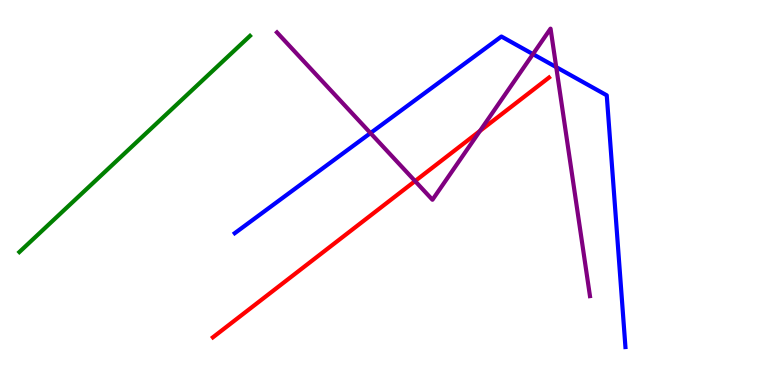[{'lines': ['blue', 'red'], 'intersections': []}, {'lines': ['green', 'red'], 'intersections': []}, {'lines': ['purple', 'red'], 'intersections': [{'x': 5.36, 'y': 5.3}, {'x': 6.19, 'y': 6.6}]}, {'lines': ['blue', 'green'], 'intersections': []}, {'lines': ['blue', 'purple'], 'intersections': [{'x': 4.78, 'y': 6.54}, {'x': 6.88, 'y': 8.59}, {'x': 7.18, 'y': 8.26}]}, {'lines': ['green', 'purple'], 'intersections': []}]